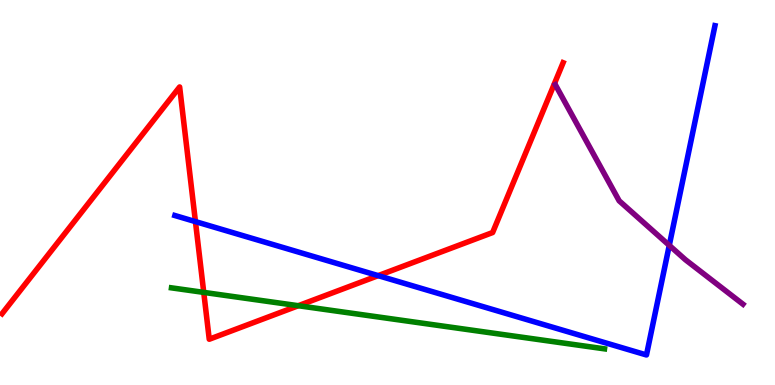[{'lines': ['blue', 'red'], 'intersections': [{'x': 2.52, 'y': 4.24}, {'x': 4.88, 'y': 2.84}]}, {'lines': ['green', 'red'], 'intersections': [{'x': 2.63, 'y': 2.41}, {'x': 3.85, 'y': 2.06}]}, {'lines': ['purple', 'red'], 'intersections': []}, {'lines': ['blue', 'green'], 'intersections': []}, {'lines': ['blue', 'purple'], 'intersections': [{'x': 8.64, 'y': 3.63}]}, {'lines': ['green', 'purple'], 'intersections': []}]